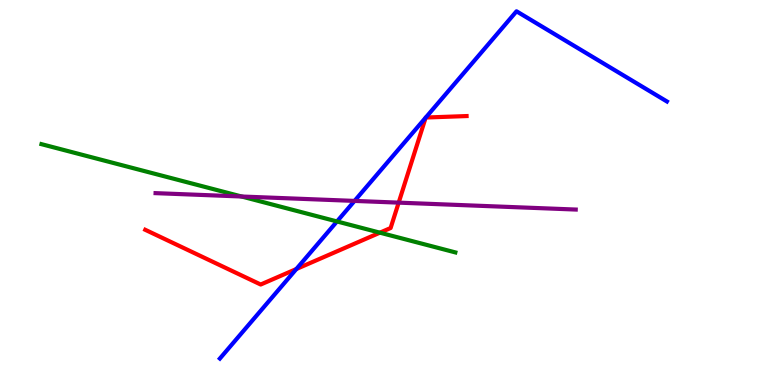[{'lines': ['blue', 'red'], 'intersections': [{'x': 3.82, 'y': 3.01}, {'x': 5.49, 'y': 6.94}, {'x': 5.49, 'y': 6.95}]}, {'lines': ['green', 'red'], 'intersections': [{'x': 4.9, 'y': 3.96}]}, {'lines': ['purple', 'red'], 'intersections': [{'x': 5.14, 'y': 4.74}]}, {'lines': ['blue', 'green'], 'intersections': [{'x': 4.35, 'y': 4.25}]}, {'lines': ['blue', 'purple'], 'intersections': [{'x': 4.57, 'y': 4.78}]}, {'lines': ['green', 'purple'], 'intersections': [{'x': 3.12, 'y': 4.9}]}]